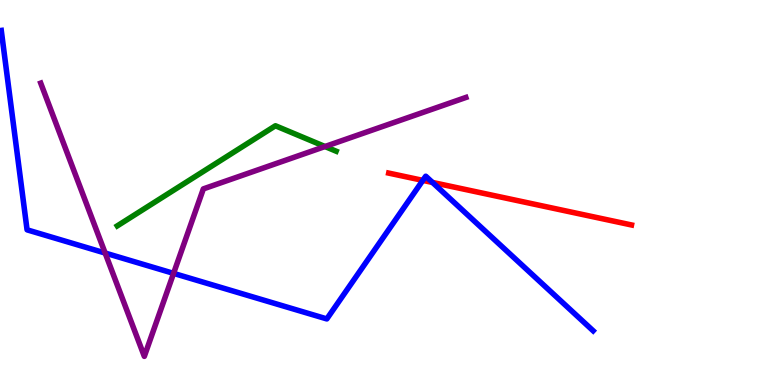[{'lines': ['blue', 'red'], 'intersections': [{'x': 5.46, 'y': 5.31}, {'x': 5.58, 'y': 5.26}]}, {'lines': ['green', 'red'], 'intersections': []}, {'lines': ['purple', 'red'], 'intersections': []}, {'lines': ['blue', 'green'], 'intersections': []}, {'lines': ['blue', 'purple'], 'intersections': [{'x': 1.36, 'y': 3.43}, {'x': 2.24, 'y': 2.9}]}, {'lines': ['green', 'purple'], 'intersections': [{'x': 4.19, 'y': 6.19}]}]